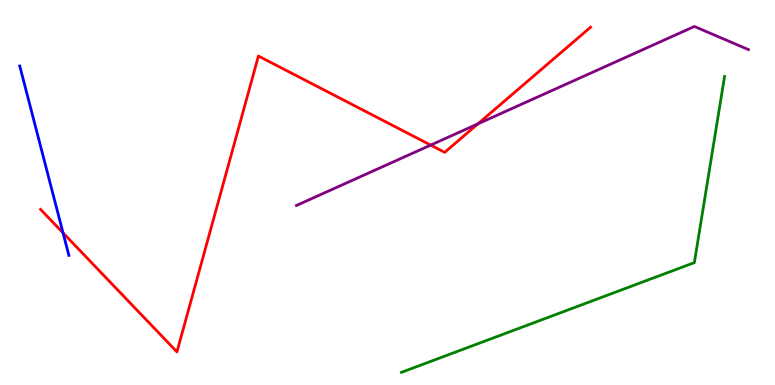[{'lines': ['blue', 'red'], 'intersections': [{'x': 0.813, 'y': 3.95}]}, {'lines': ['green', 'red'], 'intersections': []}, {'lines': ['purple', 'red'], 'intersections': [{'x': 5.56, 'y': 6.23}, {'x': 6.17, 'y': 6.78}]}, {'lines': ['blue', 'green'], 'intersections': []}, {'lines': ['blue', 'purple'], 'intersections': []}, {'lines': ['green', 'purple'], 'intersections': []}]